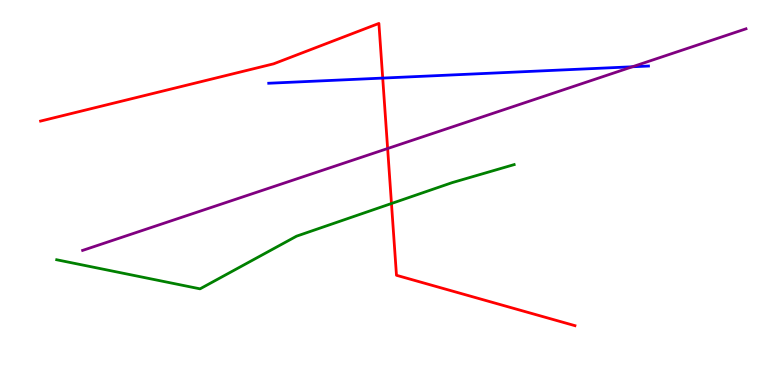[{'lines': ['blue', 'red'], 'intersections': [{'x': 4.94, 'y': 7.97}]}, {'lines': ['green', 'red'], 'intersections': [{'x': 5.05, 'y': 4.71}]}, {'lines': ['purple', 'red'], 'intersections': [{'x': 5.0, 'y': 6.14}]}, {'lines': ['blue', 'green'], 'intersections': []}, {'lines': ['blue', 'purple'], 'intersections': [{'x': 8.16, 'y': 8.27}]}, {'lines': ['green', 'purple'], 'intersections': []}]